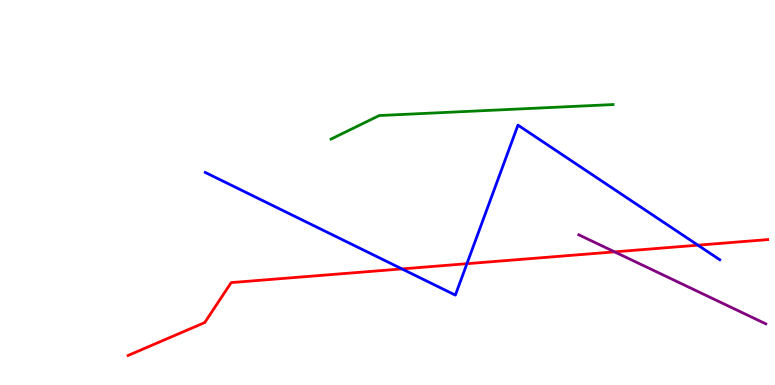[{'lines': ['blue', 'red'], 'intersections': [{'x': 5.19, 'y': 3.02}, {'x': 6.02, 'y': 3.15}, {'x': 9.01, 'y': 3.63}]}, {'lines': ['green', 'red'], 'intersections': []}, {'lines': ['purple', 'red'], 'intersections': [{'x': 7.93, 'y': 3.46}]}, {'lines': ['blue', 'green'], 'intersections': []}, {'lines': ['blue', 'purple'], 'intersections': []}, {'lines': ['green', 'purple'], 'intersections': []}]